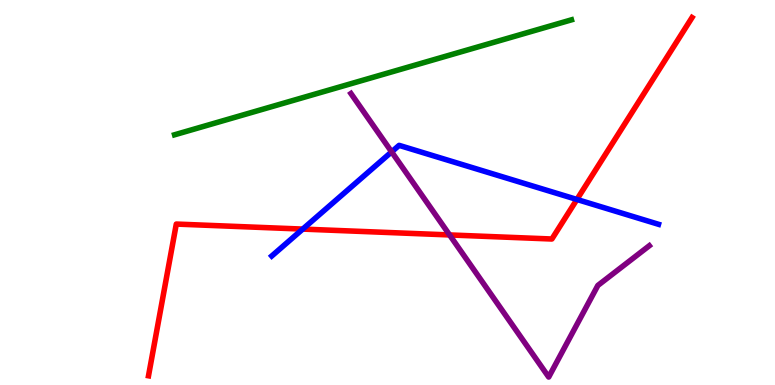[{'lines': ['blue', 'red'], 'intersections': [{'x': 3.91, 'y': 4.05}, {'x': 7.44, 'y': 4.82}]}, {'lines': ['green', 'red'], 'intersections': []}, {'lines': ['purple', 'red'], 'intersections': [{'x': 5.8, 'y': 3.9}]}, {'lines': ['blue', 'green'], 'intersections': []}, {'lines': ['blue', 'purple'], 'intersections': [{'x': 5.05, 'y': 6.06}]}, {'lines': ['green', 'purple'], 'intersections': []}]